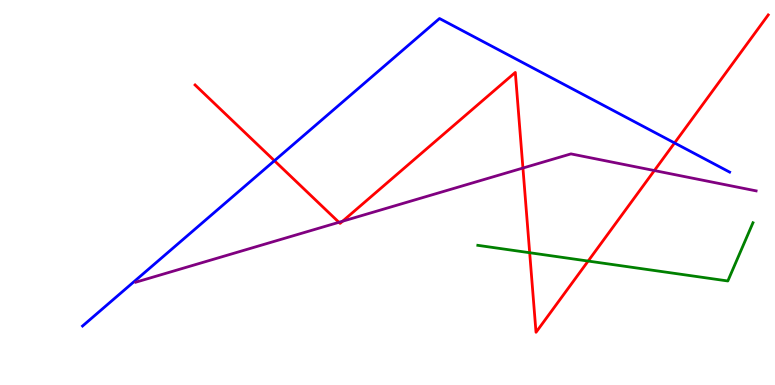[{'lines': ['blue', 'red'], 'intersections': [{'x': 3.54, 'y': 5.83}, {'x': 8.7, 'y': 6.29}]}, {'lines': ['green', 'red'], 'intersections': [{'x': 6.83, 'y': 3.44}, {'x': 7.59, 'y': 3.22}]}, {'lines': ['purple', 'red'], 'intersections': [{'x': 4.37, 'y': 4.23}, {'x': 4.42, 'y': 4.25}, {'x': 6.75, 'y': 5.64}, {'x': 8.44, 'y': 5.57}]}, {'lines': ['blue', 'green'], 'intersections': []}, {'lines': ['blue', 'purple'], 'intersections': []}, {'lines': ['green', 'purple'], 'intersections': []}]